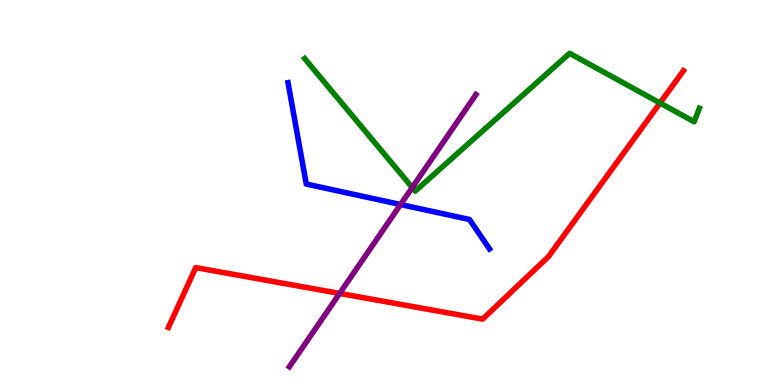[{'lines': ['blue', 'red'], 'intersections': []}, {'lines': ['green', 'red'], 'intersections': [{'x': 8.52, 'y': 7.32}]}, {'lines': ['purple', 'red'], 'intersections': [{'x': 4.38, 'y': 2.38}]}, {'lines': ['blue', 'green'], 'intersections': []}, {'lines': ['blue', 'purple'], 'intersections': [{'x': 5.17, 'y': 4.69}]}, {'lines': ['green', 'purple'], 'intersections': [{'x': 5.32, 'y': 5.13}]}]